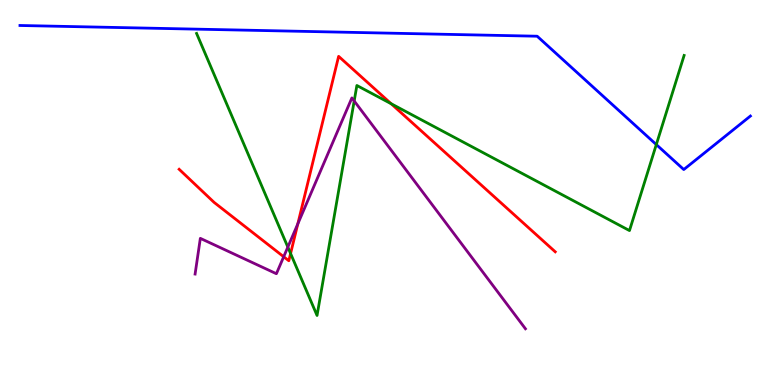[{'lines': ['blue', 'red'], 'intersections': []}, {'lines': ['green', 'red'], 'intersections': [{'x': 3.75, 'y': 3.41}, {'x': 5.05, 'y': 7.31}]}, {'lines': ['purple', 'red'], 'intersections': [{'x': 3.66, 'y': 3.33}, {'x': 3.84, 'y': 4.19}]}, {'lines': ['blue', 'green'], 'intersections': [{'x': 8.47, 'y': 6.25}]}, {'lines': ['blue', 'purple'], 'intersections': []}, {'lines': ['green', 'purple'], 'intersections': [{'x': 3.71, 'y': 3.58}, {'x': 4.57, 'y': 7.38}]}]